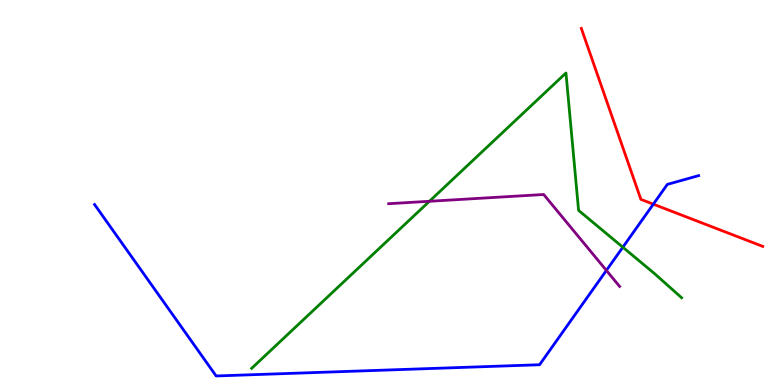[{'lines': ['blue', 'red'], 'intersections': [{'x': 8.43, 'y': 4.7}]}, {'lines': ['green', 'red'], 'intersections': []}, {'lines': ['purple', 'red'], 'intersections': []}, {'lines': ['blue', 'green'], 'intersections': [{'x': 8.04, 'y': 3.58}]}, {'lines': ['blue', 'purple'], 'intersections': [{'x': 7.82, 'y': 2.98}]}, {'lines': ['green', 'purple'], 'intersections': [{'x': 5.54, 'y': 4.77}]}]